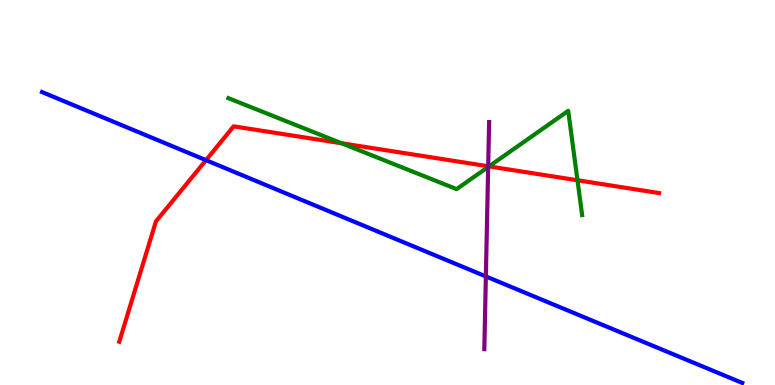[{'lines': ['blue', 'red'], 'intersections': [{'x': 2.66, 'y': 5.84}]}, {'lines': ['green', 'red'], 'intersections': [{'x': 4.41, 'y': 6.28}, {'x': 6.31, 'y': 5.68}, {'x': 7.45, 'y': 5.32}]}, {'lines': ['purple', 'red'], 'intersections': [{'x': 6.3, 'y': 5.68}]}, {'lines': ['blue', 'green'], 'intersections': []}, {'lines': ['blue', 'purple'], 'intersections': [{'x': 6.27, 'y': 2.82}]}, {'lines': ['green', 'purple'], 'intersections': [{'x': 6.3, 'y': 5.66}]}]